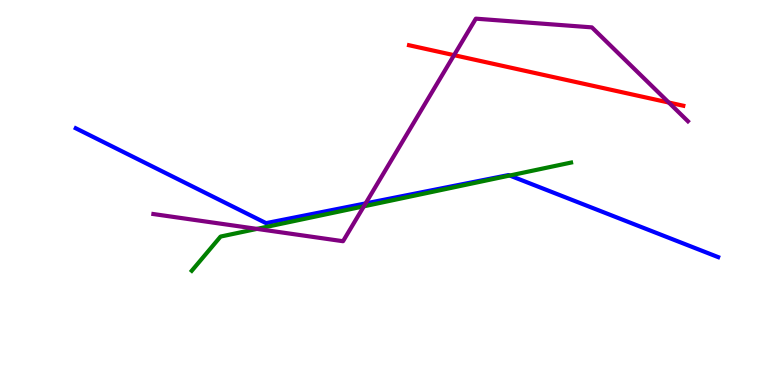[{'lines': ['blue', 'red'], 'intersections': []}, {'lines': ['green', 'red'], 'intersections': []}, {'lines': ['purple', 'red'], 'intersections': [{'x': 5.86, 'y': 8.57}, {'x': 8.63, 'y': 7.34}]}, {'lines': ['blue', 'green'], 'intersections': [{'x': 6.58, 'y': 5.44}]}, {'lines': ['blue', 'purple'], 'intersections': [{'x': 4.72, 'y': 4.72}]}, {'lines': ['green', 'purple'], 'intersections': [{'x': 3.32, 'y': 4.05}, {'x': 4.7, 'y': 4.64}]}]